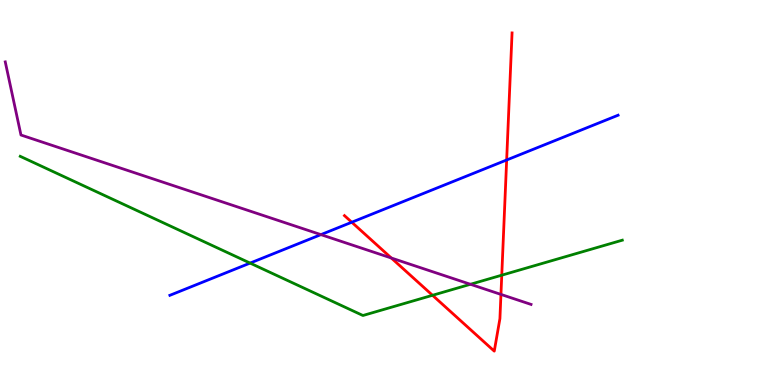[{'lines': ['blue', 'red'], 'intersections': [{'x': 4.54, 'y': 4.23}, {'x': 6.54, 'y': 5.84}]}, {'lines': ['green', 'red'], 'intersections': [{'x': 5.58, 'y': 2.33}, {'x': 6.47, 'y': 2.85}]}, {'lines': ['purple', 'red'], 'intersections': [{'x': 5.05, 'y': 3.3}, {'x': 6.46, 'y': 2.35}]}, {'lines': ['blue', 'green'], 'intersections': [{'x': 3.23, 'y': 3.17}]}, {'lines': ['blue', 'purple'], 'intersections': [{'x': 4.14, 'y': 3.91}]}, {'lines': ['green', 'purple'], 'intersections': [{'x': 6.07, 'y': 2.62}]}]